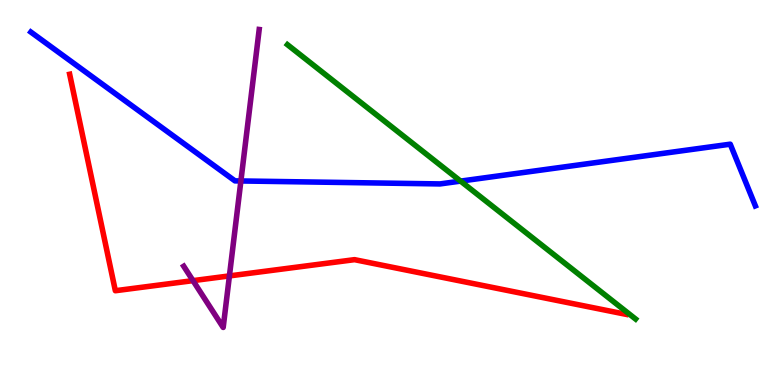[{'lines': ['blue', 'red'], 'intersections': []}, {'lines': ['green', 'red'], 'intersections': []}, {'lines': ['purple', 'red'], 'intersections': [{'x': 2.49, 'y': 2.71}, {'x': 2.96, 'y': 2.83}]}, {'lines': ['blue', 'green'], 'intersections': [{'x': 5.94, 'y': 5.3}]}, {'lines': ['blue', 'purple'], 'intersections': [{'x': 3.11, 'y': 5.3}]}, {'lines': ['green', 'purple'], 'intersections': []}]